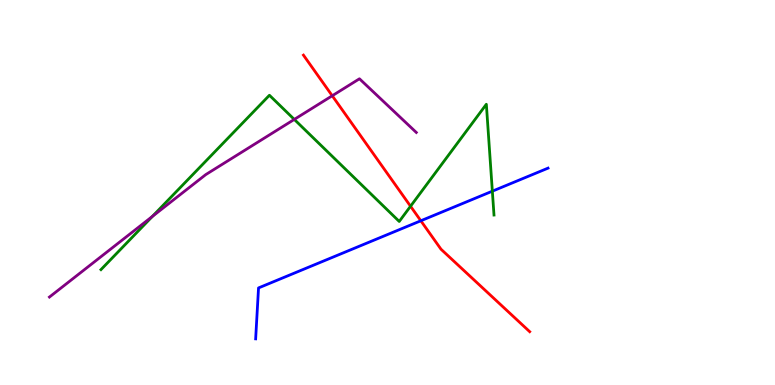[{'lines': ['blue', 'red'], 'intersections': [{'x': 5.43, 'y': 4.27}]}, {'lines': ['green', 'red'], 'intersections': [{'x': 5.3, 'y': 4.64}]}, {'lines': ['purple', 'red'], 'intersections': [{'x': 4.29, 'y': 7.51}]}, {'lines': ['blue', 'green'], 'intersections': [{'x': 6.35, 'y': 5.03}]}, {'lines': ['blue', 'purple'], 'intersections': []}, {'lines': ['green', 'purple'], 'intersections': [{'x': 1.97, 'y': 4.38}, {'x': 3.8, 'y': 6.9}]}]